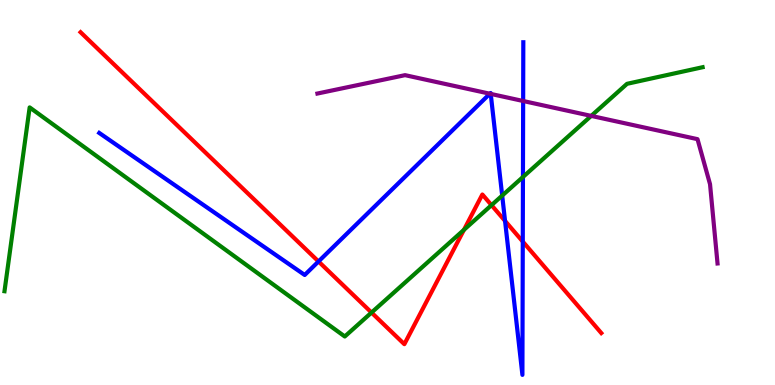[{'lines': ['blue', 'red'], 'intersections': [{'x': 4.11, 'y': 3.21}, {'x': 6.52, 'y': 4.26}, {'x': 6.75, 'y': 3.73}]}, {'lines': ['green', 'red'], 'intersections': [{'x': 4.79, 'y': 1.88}, {'x': 5.99, 'y': 4.03}, {'x': 6.34, 'y': 4.67}]}, {'lines': ['purple', 'red'], 'intersections': []}, {'lines': ['blue', 'green'], 'intersections': [{'x': 6.48, 'y': 4.92}, {'x': 6.75, 'y': 5.4}]}, {'lines': ['blue', 'purple'], 'intersections': [{'x': 6.32, 'y': 7.57}, {'x': 6.33, 'y': 7.56}, {'x': 6.75, 'y': 7.38}]}, {'lines': ['green', 'purple'], 'intersections': [{'x': 7.63, 'y': 6.99}]}]